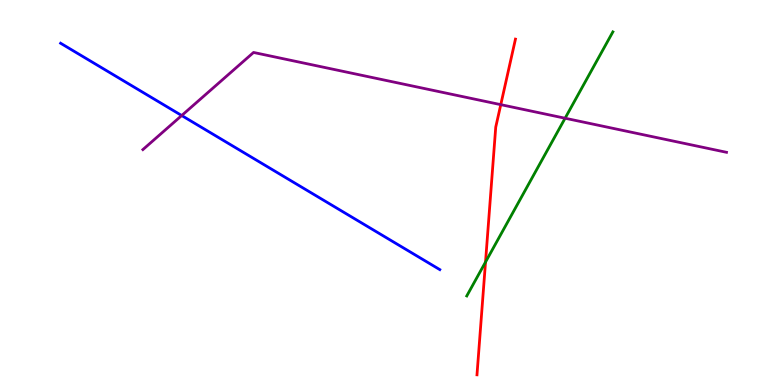[{'lines': ['blue', 'red'], 'intersections': []}, {'lines': ['green', 'red'], 'intersections': [{'x': 6.26, 'y': 3.19}]}, {'lines': ['purple', 'red'], 'intersections': [{'x': 6.46, 'y': 7.28}]}, {'lines': ['blue', 'green'], 'intersections': []}, {'lines': ['blue', 'purple'], 'intersections': [{'x': 2.34, 'y': 7.0}]}, {'lines': ['green', 'purple'], 'intersections': [{'x': 7.29, 'y': 6.93}]}]